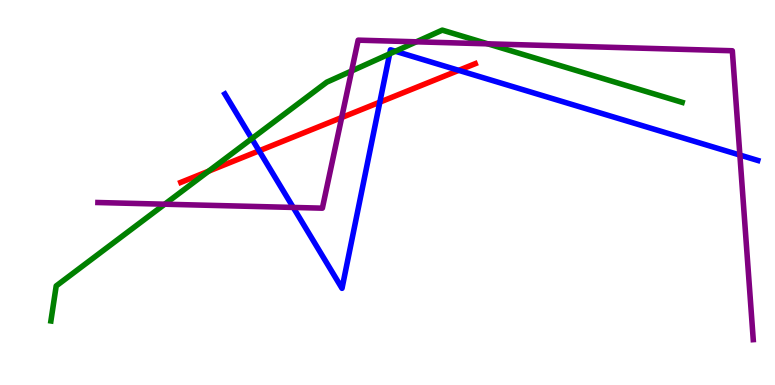[{'lines': ['blue', 'red'], 'intersections': [{'x': 3.34, 'y': 6.08}, {'x': 4.9, 'y': 7.35}, {'x': 5.92, 'y': 8.17}]}, {'lines': ['green', 'red'], 'intersections': [{'x': 2.69, 'y': 5.55}]}, {'lines': ['purple', 'red'], 'intersections': [{'x': 4.41, 'y': 6.95}]}, {'lines': ['blue', 'green'], 'intersections': [{'x': 3.25, 'y': 6.4}, {'x': 5.03, 'y': 8.6}, {'x': 5.1, 'y': 8.67}]}, {'lines': ['blue', 'purple'], 'intersections': [{'x': 3.78, 'y': 4.61}, {'x': 9.55, 'y': 5.97}]}, {'lines': ['green', 'purple'], 'intersections': [{'x': 2.13, 'y': 4.7}, {'x': 4.54, 'y': 8.16}, {'x': 5.37, 'y': 8.91}, {'x': 6.29, 'y': 8.86}]}]